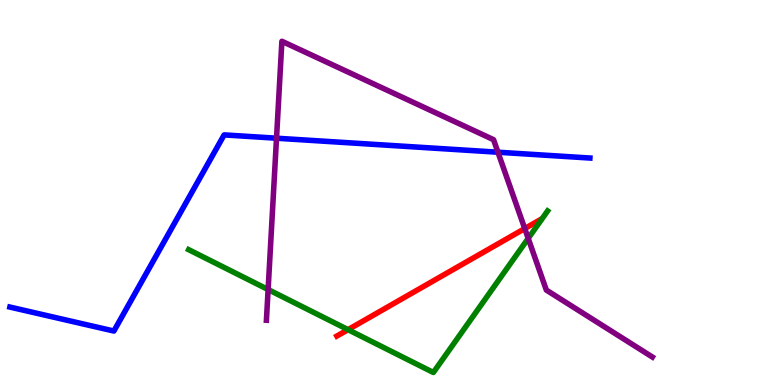[{'lines': ['blue', 'red'], 'intersections': []}, {'lines': ['green', 'red'], 'intersections': [{'x': 4.49, 'y': 1.44}]}, {'lines': ['purple', 'red'], 'intersections': [{'x': 6.77, 'y': 4.06}]}, {'lines': ['blue', 'green'], 'intersections': []}, {'lines': ['blue', 'purple'], 'intersections': [{'x': 3.57, 'y': 6.41}, {'x': 6.43, 'y': 6.05}]}, {'lines': ['green', 'purple'], 'intersections': [{'x': 3.46, 'y': 2.48}, {'x': 6.82, 'y': 3.81}]}]